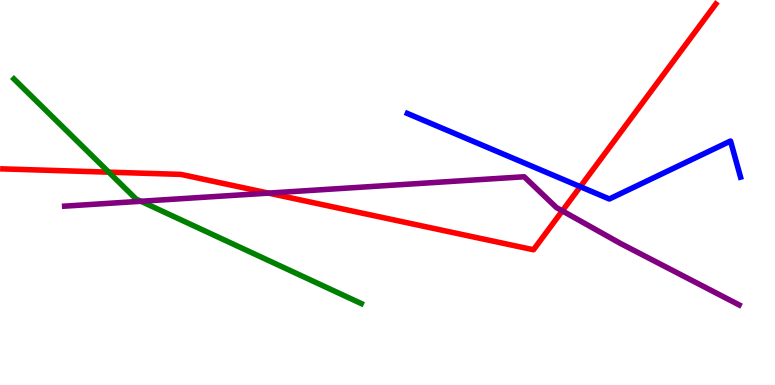[{'lines': ['blue', 'red'], 'intersections': [{'x': 7.49, 'y': 5.15}]}, {'lines': ['green', 'red'], 'intersections': [{'x': 1.4, 'y': 5.53}]}, {'lines': ['purple', 'red'], 'intersections': [{'x': 3.46, 'y': 4.98}, {'x': 7.26, 'y': 4.52}]}, {'lines': ['blue', 'green'], 'intersections': []}, {'lines': ['blue', 'purple'], 'intersections': []}, {'lines': ['green', 'purple'], 'intersections': [{'x': 1.82, 'y': 4.77}]}]